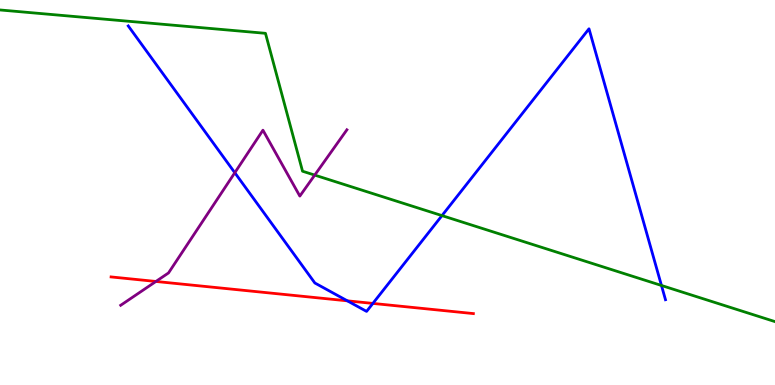[{'lines': ['blue', 'red'], 'intersections': [{'x': 4.48, 'y': 2.19}, {'x': 4.81, 'y': 2.12}]}, {'lines': ['green', 'red'], 'intersections': []}, {'lines': ['purple', 'red'], 'intersections': [{'x': 2.01, 'y': 2.69}]}, {'lines': ['blue', 'green'], 'intersections': [{'x': 5.7, 'y': 4.4}, {'x': 8.53, 'y': 2.59}]}, {'lines': ['blue', 'purple'], 'intersections': [{'x': 3.03, 'y': 5.51}]}, {'lines': ['green', 'purple'], 'intersections': [{'x': 4.06, 'y': 5.45}]}]